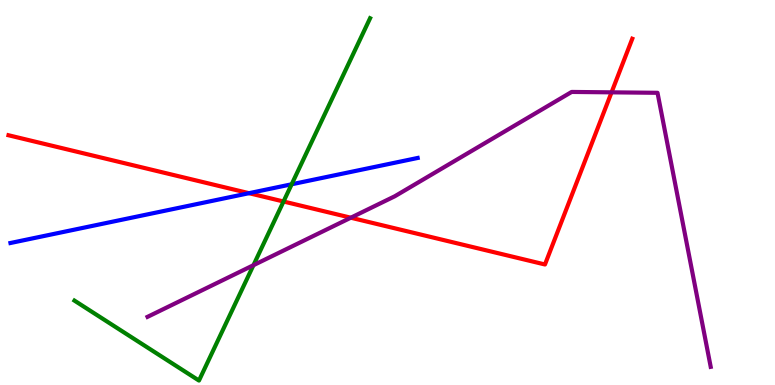[{'lines': ['blue', 'red'], 'intersections': [{'x': 3.21, 'y': 4.98}]}, {'lines': ['green', 'red'], 'intersections': [{'x': 3.66, 'y': 4.77}]}, {'lines': ['purple', 'red'], 'intersections': [{'x': 4.53, 'y': 4.35}, {'x': 7.89, 'y': 7.6}]}, {'lines': ['blue', 'green'], 'intersections': [{'x': 3.76, 'y': 5.21}]}, {'lines': ['blue', 'purple'], 'intersections': []}, {'lines': ['green', 'purple'], 'intersections': [{'x': 3.27, 'y': 3.11}]}]